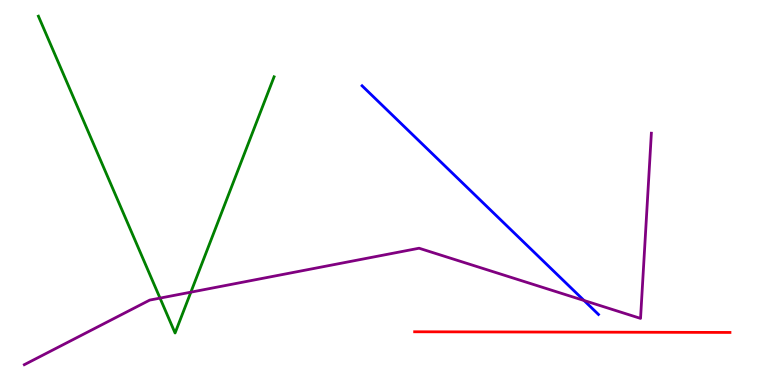[{'lines': ['blue', 'red'], 'intersections': []}, {'lines': ['green', 'red'], 'intersections': []}, {'lines': ['purple', 'red'], 'intersections': []}, {'lines': ['blue', 'green'], 'intersections': []}, {'lines': ['blue', 'purple'], 'intersections': [{'x': 7.54, 'y': 2.19}]}, {'lines': ['green', 'purple'], 'intersections': [{'x': 2.06, 'y': 2.26}, {'x': 2.46, 'y': 2.41}]}]